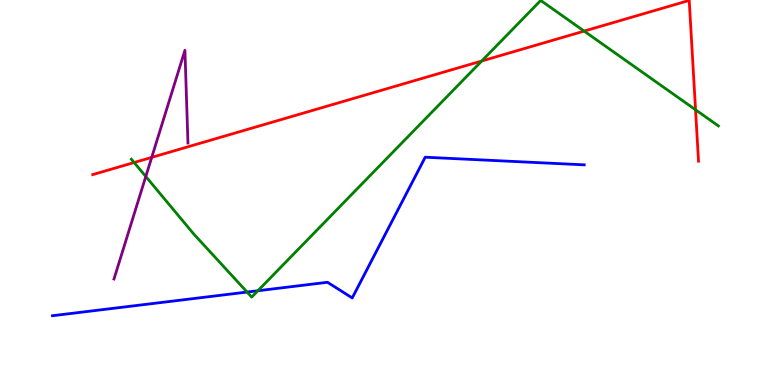[{'lines': ['blue', 'red'], 'intersections': []}, {'lines': ['green', 'red'], 'intersections': [{'x': 1.73, 'y': 5.78}, {'x': 6.22, 'y': 8.42}, {'x': 7.54, 'y': 9.19}, {'x': 8.97, 'y': 7.15}]}, {'lines': ['purple', 'red'], 'intersections': [{'x': 1.96, 'y': 5.91}]}, {'lines': ['blue', 'green'], 'intersections': [{'x': 3.19, 'y': 2.41}, {'x': 3.33, 'y': 2.45}]}, {'lines': ['blue', 'purple'], 'intersections': []}, {'lines': ['green', 'purple'], 'intersections': [{'x': 1.88, 'y': 5.42}]}]